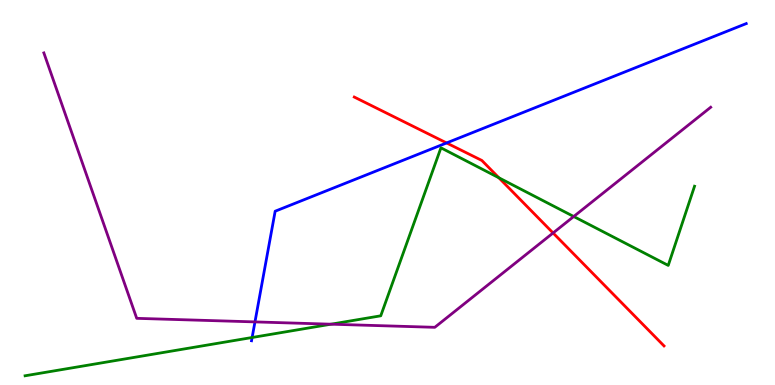[{'lines': ['blue', 'red'], 'intersections': [{'x': 5.76, 'y': 6.29}]}, {'lines': ['green', 'red'], 'intersections': [{'x': 6.44, 'y': 5.38}]}, {'lines': ['purple', 'red'], 'intersections': [{'x': 7.14, 'y': 3.95}]}, {'lines': ['blue', 'green'], 'intersections': [{'x': 3.25, 'y': 1.23}]}, {'lines': ['blue', 'purple'], 'intersections': [{'x': 3.29, 'y': 1.64}]}, {'lines': ['green', 'purple'], 'intersections': [{'x': 4.27, 'y': 1.58}, {'x': 7.4, 'y': 4.38}]}]